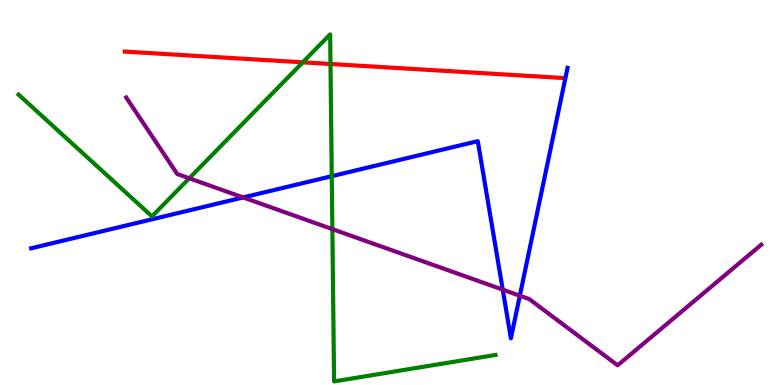[{'lines': ['blue', 'red'], 'intersections': []}, {'lines': ['green', 'red'], 'intersections': [{'x': 3.91, 'y': 8.38}, {'x': 4.26, 'y': 8.34}]}, {'lines': ['purple', 'red'], 'intersections': []}, {'lines': ['blue', 'green'], 'intersections': [{'x': 4.28, 'y': 5.42}]}, {'lines': ['blue', 'purple'], 'intersections': [{'x': 3.14, 'y': 4.87}, {'x': 6.49, 'y': 2.48}, {'x': 6.71, 'y': 2.32}]}, {'lines': ['green', 'purple'], 'intersections': [{'x': 2.44, 'y': 5.37}, {'x': 4.29, 'y': 4.05}]}]